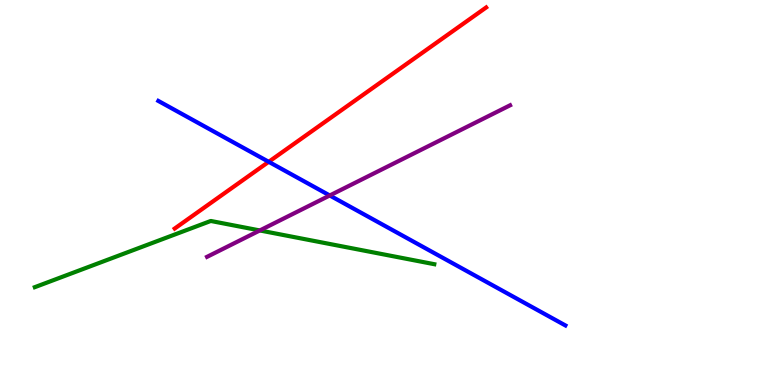[{'lines': ['blue', 'red'], 'intersections': [{'x': 3.47, 'y': 5.8}]}, {'lines': ['green', 'red'], 'intersections': []}, {'lines': ['purple', 'red'], 'intersections': []}, {'lines': ['blue', 'green'], 'intersections': []}, {'lines': ['blue', 'purple'], 'intersections': [{'x': 4.25, 'y': 4.92}]}, {'lines': ['green', 'purple'], 'intersections': [{'x': 3.35, 'y': 4.01}]}]